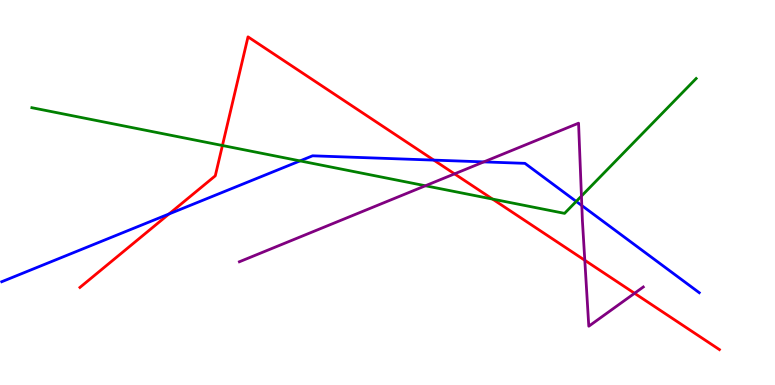[{'lines': ['blue', 'red'], 'intersections': [{'x': 2.18, 'y': 4.44}, {'x': 5.6, 'y': 5.84}]}, {'lines': ['green', 'red'], 'intersections': [{'x': 2.87, 'y': 6.22}, {'x': 6.36, 'y': 4.83}]}, {'lines': ['purple', 'red'], 'intersections': [{'x': 5.86, 'y': 5.48}, {'x': 7.55, 'y': 3.24}, {'x': 8.19, 'y': 2.38}]}, {'lines': ['blue', 'green'], 'intersections': [{'x': 3.87, 'y': 5.82}, {'x': 7.44, 'y': 4.77}]}, {'lines': ['blue', 'purple'], 'intersections': [{'x': 6.24, 'y': 5.8}, {'x': 7.51, 'y': 4.66}]}, {'lines': ['green', 'purple'], 'intersections': [{'x': 5.49, 'y': 5.17}, {'x': 7.5, 'y': 4.91}]}]